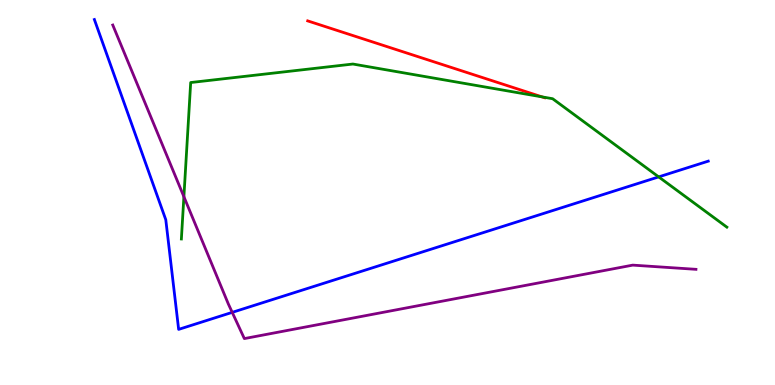[{'lines': ['blue', 'red'], 'intersections': []}, {'lines': ['green', 'red'], 'intersections': [{'x': 6.99, 'y': 7.48}]}, {'lines': ['purple', 'red'], 'intersections': []}, {'lines': ['blue', 'green'], 'intersections': [{'x': 8.5, 'y': 5.41}]}, {'lines': ['blue', 'purple'], 'intersections': [{'x': 3.0, 'y': 1.89}]}, {'lines': ['green', 'purple'], 'intersections': [{'x': 2.37, 'y': 4.89}]}]